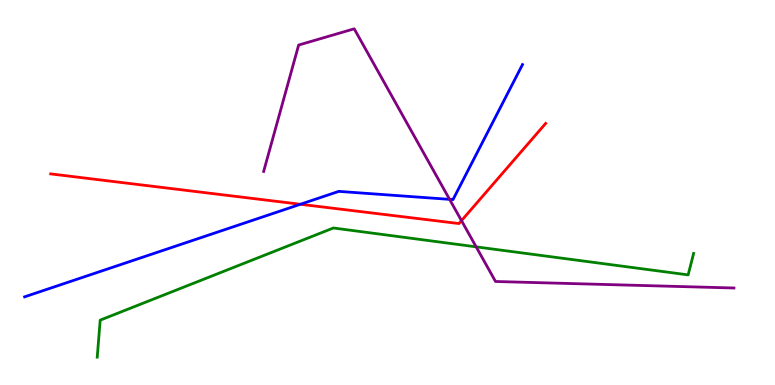[{'lines': ['blue', 'red'], 'intersections': [{'x': 3.88, 'y': 4.69}]}, {'lines': ['green', 'red'], 'intersections': []}, {'lines': ['purple', 'red'], 'intersections': [{'x': 5.95, 'y': 4.27}]}, {'lines': ['blue', 'green'], 'intersections': []}, {'lines': ['blue', 'purple'], 'intersections': [{'x': 5.8, 'y': 4.82}]}, {'lines': ['green', 'purple'], 'intersections': [{'x': 6.14, 'y': 3.59}]}]